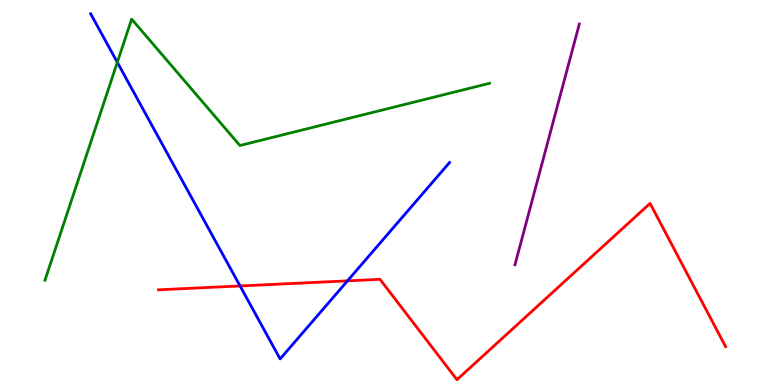[{'lines': ['blue', 'red'], 'intersections': [{'x': 3.1, 'y': 2.57}, {'x': 4.48, 'y': 2.71}]}, {'lines': ['green', 'red'], 'intersections': []}, {'lines': ['purple', 'red'], 'intersections': []}, {'lines': ['blue', 'green'], 'intersections': [{'x': 1.51, 'y': 8.38}]}, {'lines': ['blue', 'purple'], 'intersections': []}, {'lines': ['green', 'purple'], 'intersections': []}]